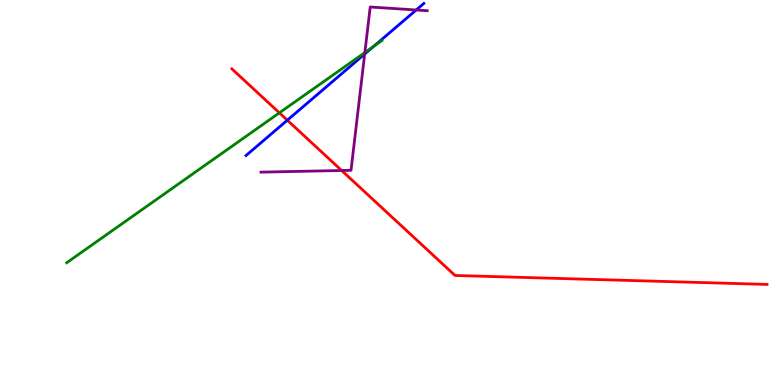[{'lines': ['blue', 'red'], 'intersections': [{'x': 3.71, 'y': 6.88}]}, {'lines': ['green', 'red'], 'intersections': [{'x': 3.6, 'y': 7.07}]}, {'lines': ['purple', 'red'], 'intersections': [{'x': 4.41, 'y': 5.57}]}, {'lines': ['blue', 'green'], 'intersections': [{'x': 4.82, 'y': 8.79}]}, {'lines': ['blue', 'purple'], 'intersections': [{'x': 4.71, 'y': 8.6}, {'x': 5.37, 'y': 9.74}]}, {'lines': ['green', 'purple'], 'intersections': [{'x': 4.71, 'y': 8.63}]}]